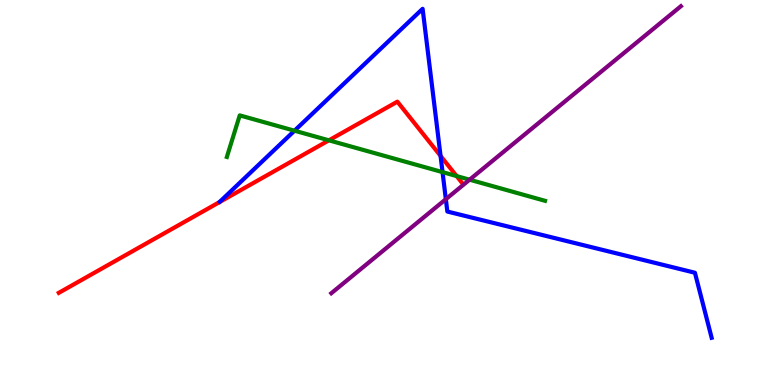[{'lines': ['blue', 'red'], 'intersections': [{'x': 5.68, 'y': 5.95}]}, {'lines': ['green', 'red'], 'intersections': [{'x': 4.24, 'y': 6.36}, {'x': 5.89, 'y': 5.43}]}, {'lines': ['purple', 'red'], 'intersections': []}, {'lines': ['blue', 'green'], 'intersections': [{'x': 3.8, 'y': 6.61}, {'x': 5.71, 'y': 5.53}]}, {'lines': ['blue', 'purple'], 'intersections': [{'x': 5.75, 'y': 4.83}]}, {'lines': ['green', 'purple'], 'intersections': [{'x': 6.06, 'y': 5.33}]}]